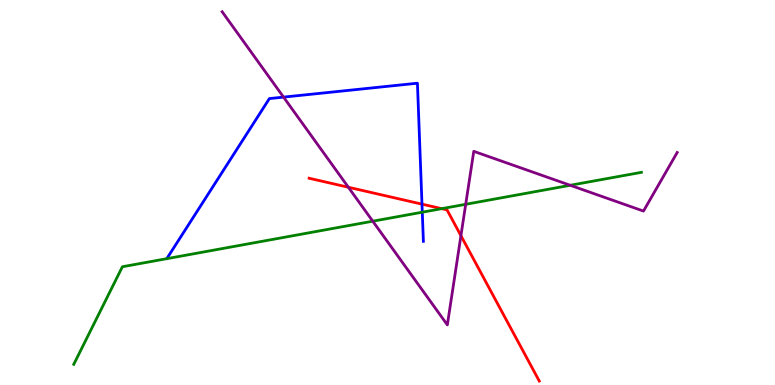[{'lines': ['blue', 'red'], 'intersections': [{'x': 5.44, 'y': 4.7}]}, {'lines': ['green', 'red'], 'intersections': [{'x': 5.7, 'y': 4.58}]}, {'lines': ['purple', 'red'], 'intersections': [{'x': 4.5, 'y': 5.14}, {'x': 5.95, 'y': 3.88}]}, {'lines': ['blue', 'green'], 'intersections': [{'x': 5.45, 'y': 4.49}]}, {'lines': ['blue', 'purple'], 'intersections': [{'x': 3.66, 'y': 7.48}]}, {'lines': ['green', 'purple'], 'intersections': [{'x': 4.81, 'y': 4.25}, {'x': 6.01, 'y': 4.69}, {'x': 7.36, 'y': 5.19}]}]